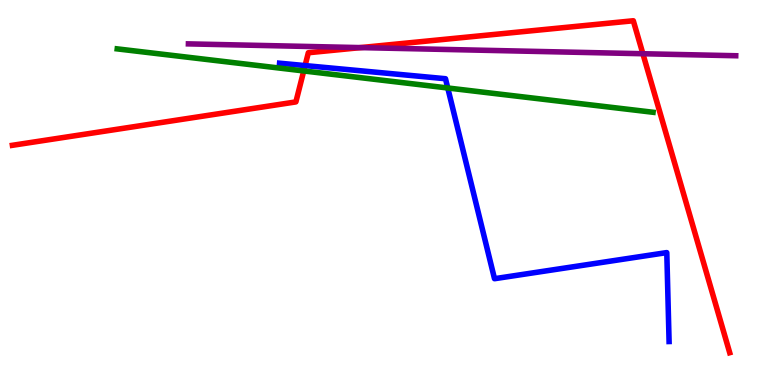[{'lines': ['blue', 'red'], 'intersections': [{'x': 3.94, 'y': 8.3}]}, {'lines': ['green', 'red'], 'intersections': [{'x': 3.92, 'y': 8.16}]}, {'lines': ['purple', 'red'], 'intersections': [{'x': 4.65, 'y': 8.76}, {'x': 8.3, 'y': 8.6}]}, {'lines': ['blue', 'green'], 'intersections': [{'x': 5.78, 'y': 7.71}]}, {'lines': ['blue', 'purple'], 'intersections': []}, {'lines': ['green', 'purple'], 'intersections': []}]